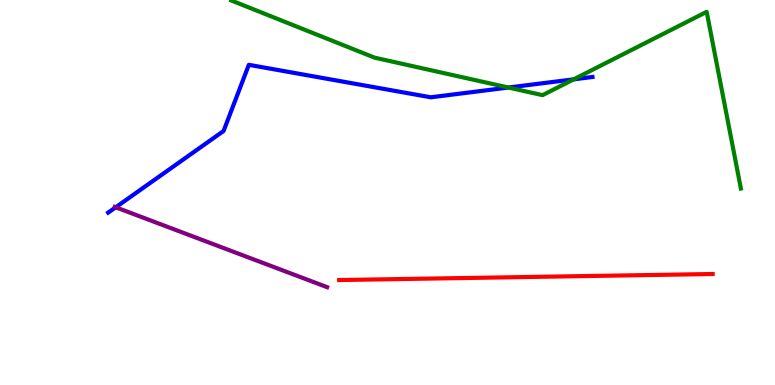[{'lines': ['blue', 'red'], 'intersections': []}, {'lines': ['green', 'red'], 'intersections': []}, {'lines': ['purple', 'red'], 'intersections': []}, {'lines': ['blue', 'green'], 'intersections': [{'x': 6.56, 'y': 7.73}, {'x': 7.4, 'y': 7.94}]}, {'lines': ['blue', 'purple'], 'intersections': [{'x': 1.49, 'y': 4.62}]}, {'lines': ['green', 'purple'], 'intersections': []}]